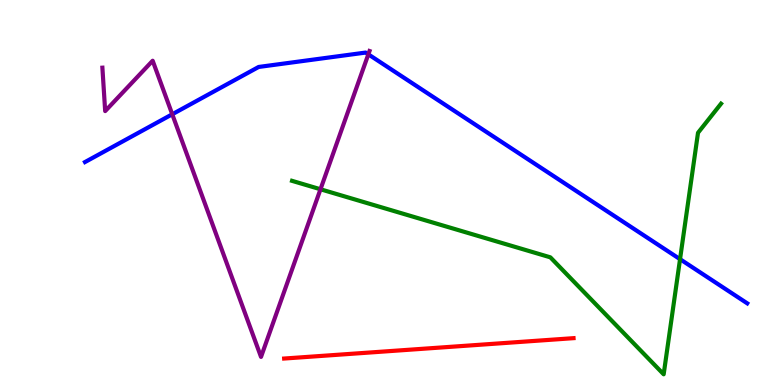[{'lines': ['blue', 'red'], 'intersections': []}, {'lines': ['green', 'red'], 'intersections': []}, {'lines': ['purple', 'red'], 'intersections': []}, {'lines': ['blue', 'green'], 'intersections': [{'x': 8.77, 'y': 3.27}]}, {'lines': ['blue', 'purple'], 'intersections': [{'x': 2.22, 'y': 7.03}, {'x': 4.75, 'y': 8.59}]}, {'lines': ['green', 'purple'], 'intersections': [{'x': 4.14, 'y': 5.08}]}]